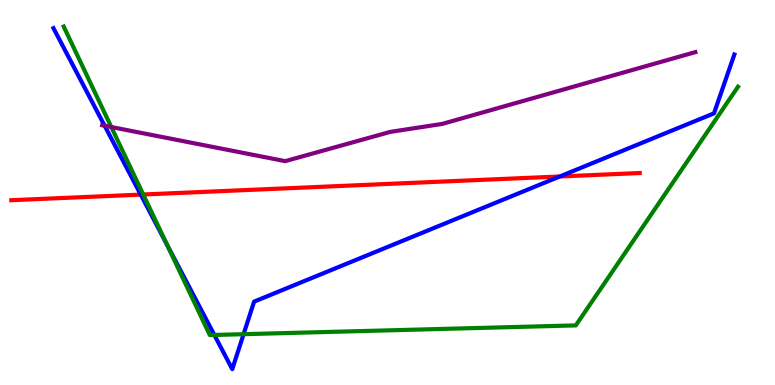[{'lines': ['blue', 'red'], 'intersections': [{'x': 1.82, 'y': 4.95}, {'x': 7.22, 'y': 5.42}]}, {'lines': ['green', 'red'], 'intersections': [{'x': 1.85, 'y': 4.95}]}, {'lines': ['purple', 'red'], 'intersections': []}, {'lines': ['blue', 'green'], 'intersections': [{'x': 2.16, 'y': 3.64}, {'x': 2.77, 'y': 1.3}, {'x': 3.14, 'y': 1.32}]}, {'lines': ['blue', 'purple'], 'intersections': [{'x': 1.35, 'y': 6.73}]}, {'lines': ['green', 'purple'], 'intersections': [{'x': 1.44, 'y': 6.7}]}]